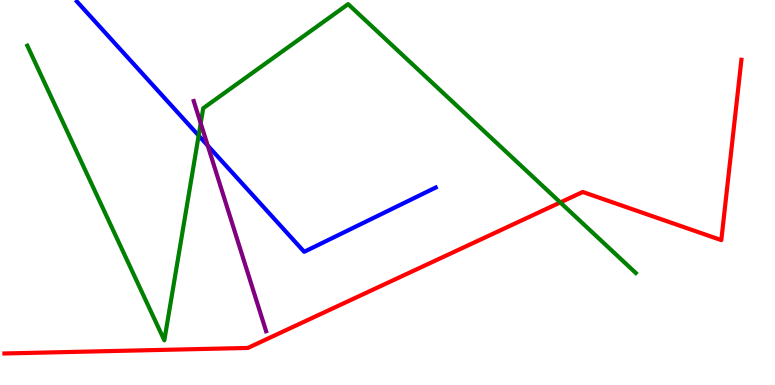[{'lines': ['blue', 'red'], 'intersections': []}, {'lines': ['green', 'red'], 'intersections': [{'x': 7.23, 'y': 4.74}]}, {'lines': ['purple', 'red'], 'intersections': []}, {'lines': ['blue', 'green'], 'intersections': [{'x': 2.56, 'y': 6.48}]}, {'lines': ['blue', 'purple'], 'intersections': [{'x': 2.68, 'y': 6.22}]}, {'lines': ['green', 'purple'], 'intersections': [{'x': 2.59, 'y': 6.8}]}]